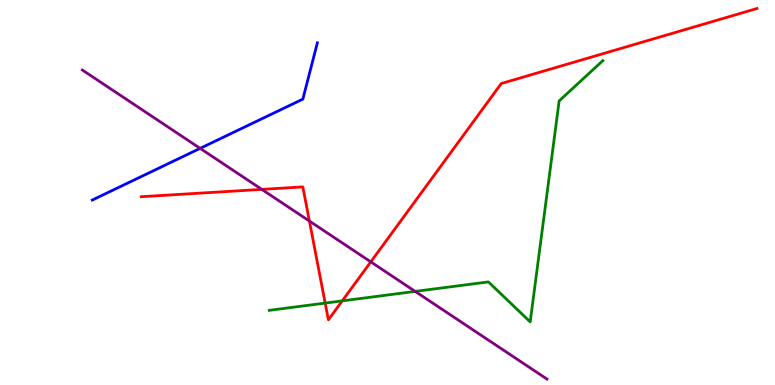[{'lines': ['blue', 'red'], 'intersections': []}, {'lines': ['green', 'red'], 'intersections': [{'x': 4.2, 'y': 2.13}, {'x': 4.42, 'y': 2.19}]}, {'lines': ['purple', 'red'], 'intersections': [{'x': 3.38, 'y': 5.08}, {'x': 3.99, 'y': 4.26}, {'x': 4.78, 'y': 3.2}]}, {'lines': ['blue', 'green'], 'intersections': []}, {'lines': ['blue', 'purple'], 'intersections': [{'x': 2.58, 'y': 6.15}]}, {'lines': ['green', 'purple'], 'intersections': [{'x': 5.36, 'y': 2.43}]}]